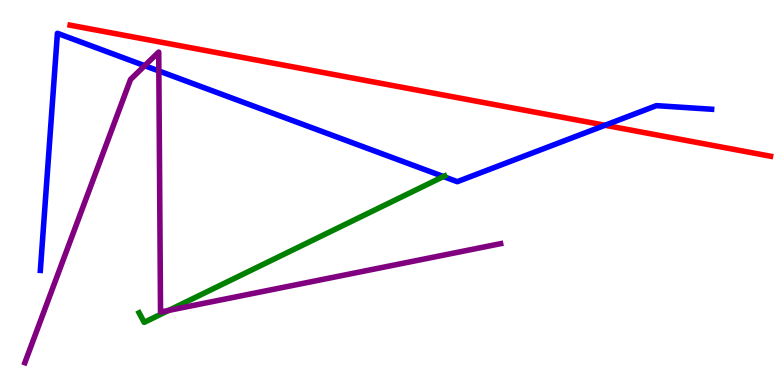[{'lines': ['blue', 'red'], 'intersections': [{'x': 7.81, 'y': 6.75}]}, {'lines': ['green', 'red'], 'intersections': []}, {'lines': ['purple', 'red'], 'intersections': []}, {'lines': ['blue', 'green'], 'intersections': [{'x': 5.72, 'y': 5.41}]}, {'lines': ['blue', 'purple'], 'intersections': [{'x': 1.87, 'y': 8.29}, {'x': 2.05, 'y': 8.16}]}, {'lines': ['green', 'purple'], 'intersections': [{'x': 2.18, 'y': 1.94}]}]